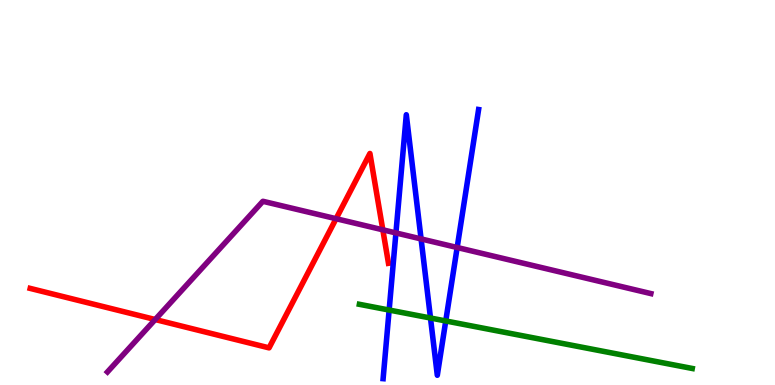[{'lines': ['blue', 'red'], 'intersections': []}, {'lines': ['green', 'red'], 'intersections': []}, {'lines': ['purple', 'red'], 'intersections': [{'x': 2.0, 'y': 1.7}, {'x': 4.34, 'y': 4.32}, {'x': 4.94, 'y': 4.03}]}, {'lines': ['blue', 'green'], 'intersections': [{'x': 5.02, 'y': 1.95}, {'x': 5.55, 'y': 1.74}, {'x': 5.75, 'y': 1.66}]}, {'lines': ['blue', 'purple'], 'intersections': [{'x': 5.11, 'y': 3.95}, {'x': 5.43, 'y': 3.79}, {'x': 5.9, 'y': 3.57}]}, {'lines': ['green', 'purple'], 'intersections': []}]